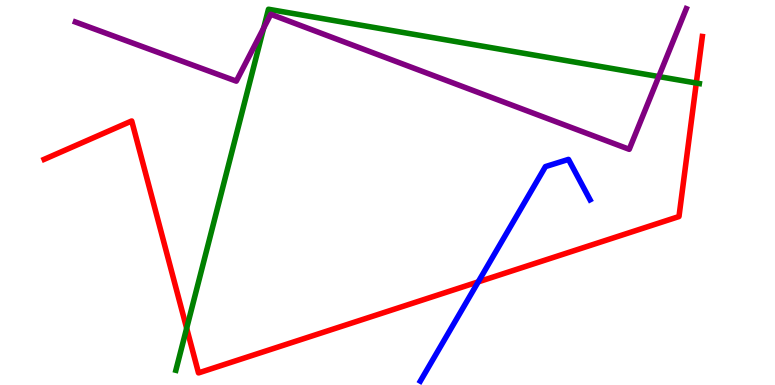[{'lines': ['blue', 'red'], 'intersections': [{'x': 6.17, 'y': 2.68}]}, {'lines': ['green', 'red'], 'intersections': [{'x': 2.41, 'y': 1.47}, {'x': 8.98, 'y': 7.84}]}, {'lines': ['purple', 'red'], 'intersections': []}, {'lines': ['blue', 'green'], 'intersections': []}, {'lines': ['blue', 'purple'], 'intersections': []}, {'lines': ['green', 'purple'], 'intersections': [{'x': 3.4, 'y': 9.27}, {'x': 8.5, 'y': 8.01}]}]